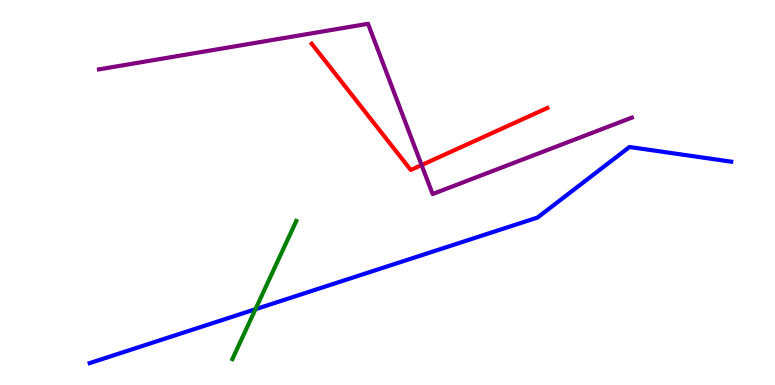[{'lines': ['blue', 'red'], 'intersections': []}, {'lines': ['green', 'red'], 'intersections': []}, {'lines': ['purple', 'red'], 'intersections': [{'x': 5.44, 'y': 5.71}]}, {'lines': ['blue', 'green'], 'intersections': [{'x': 3.3, 'y': 1.97}]}, {'lines': ['blue', 'purple'], 'intersections': []}, {'lines': ['green', 'purple'], 'intersections': []}]